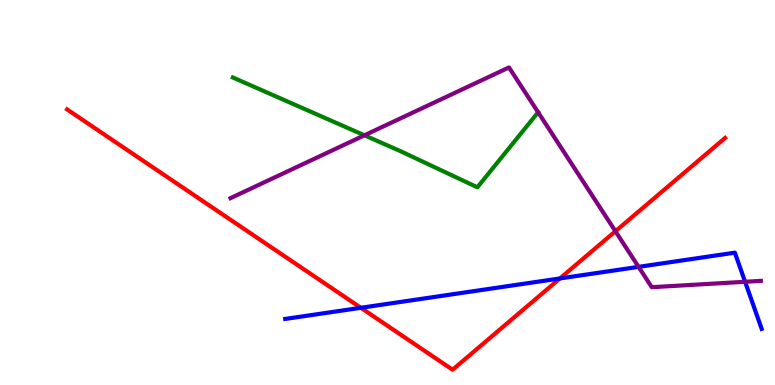[{'lines': ['blue', 'red'], 'intersections': [{'x': 4.66, 'y': 2.01}, {'x': 7.22, 'y': 2.77}]}, {'lines': ['green', 'red'], 'intersections': []}, {'lines': ['purple', 'red'], 'intersections': [{'x': 7.94, 'y': 3.99}]}, {'lines': ['blue', 'green'], 'intersections': []}, {'lines': ['blue', 'purple'], 'intersections': [{'x': 8.24, 'y': 3.07}, {'x': 9.61, 'y': 2.68}]}, {'lines': ['green', 'purple'], 'intersections': [{'x': 4.7, 'y': 6.49}]}]